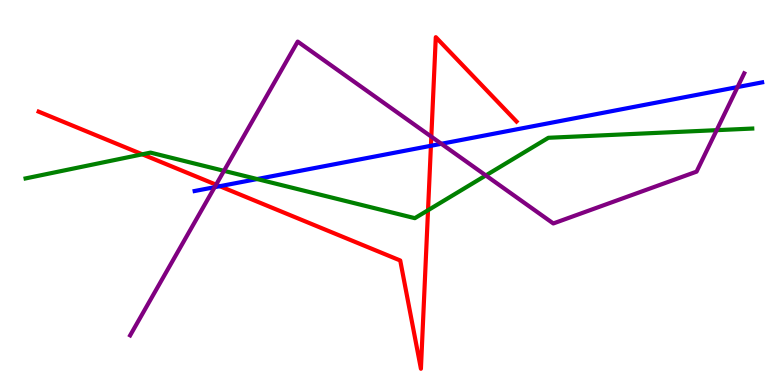[{'lines': ['blue', 'red'], 'intersections': [{'x': 2.84, 'y': 5.16}, {'x': 5.56, 'y': 6.21}]}, {'lines': ['green', 'red'], 'intersections': [{'x': 1.84, 'y': 5.99}, {'x': 5.52, 'y': 4.54}]}, {'lines': ['purple', 'red'], 'intersections': [{'x': 2.79, 'y': 5.2}, {'x': 5.57, 'y': 6.45}]}, {'lines': ['blue', 'green'], 'intersections': [{'x': 3.32, 'y': 5.35}]}, {'lines': ['blue', 'purple'], 'intersections': [{'x': 2.77, 'y': 5.14}, {'x': 5.69, 'y': 6.27}, {'x': 9.52, 'y': 7.74}]}, {'lines': ['green', 'purple'], 'intersections': [{'x': 2.89, 'y': 5.56}, {'x': 6.27, 'y': 5.44}, {'x': 9.25, 'y': 6.62}]}]